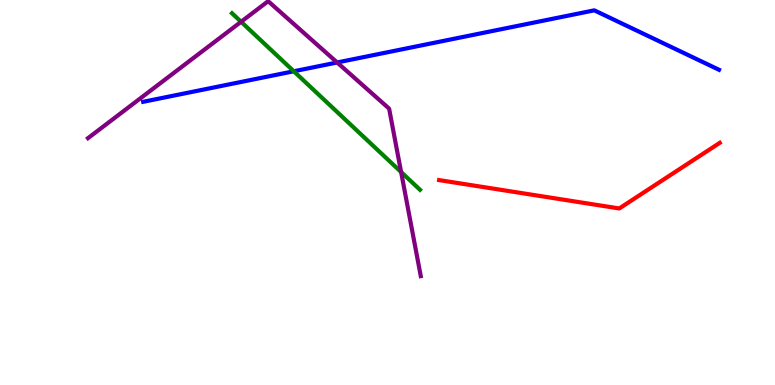[{'lines': ['blue', 'red'], 'intersections': []}, {'lines': ['green', 'red'], 'intersections': []}, {'lines': ['purple', 'red'], 'intersections': []}, {'lines': ['blue', 'green'], 'intersections': [{'x': 3.79, 'y': 8.15}]}, {'lines': ['blue', 'purple'], 'intersections': [{'x': 4.35, 'y': 8.38}]}, {'lines': ['green', 'purple'], 'intersections': [{'x': 3.11, 'y': 9.43}, {'x': 5.18, 'y': 5.53}]}]